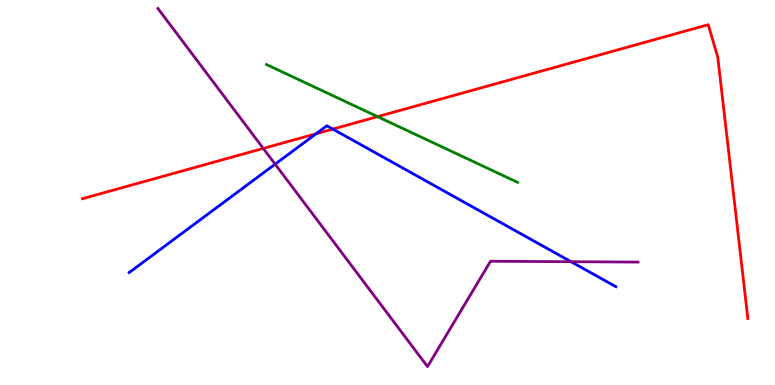[{'lines': ['blue', 'red'], 'intersections': [{'x': 4.08, 'y': 6.53}, {'x': 4.29, 'y': 6.65}]}, {'lines': ['green', 'red'], 'intersections': [{'x': 4.87, 'y': 6.97}]}, {'lines': ['purple', 'red'], 'intersections': [{'x': 3.4, 'y': 6.14}]}, {'lines': ['blue', 'green'], 'intersections': []}, {'lines': ['blue', 'purple'], 'intersections': [{'x': 3.55, 'y': 5.74}, {'x': 7.37, 'y': 3.2}]}, {'lines': ['green', 'purple'], 'intersections': []}]